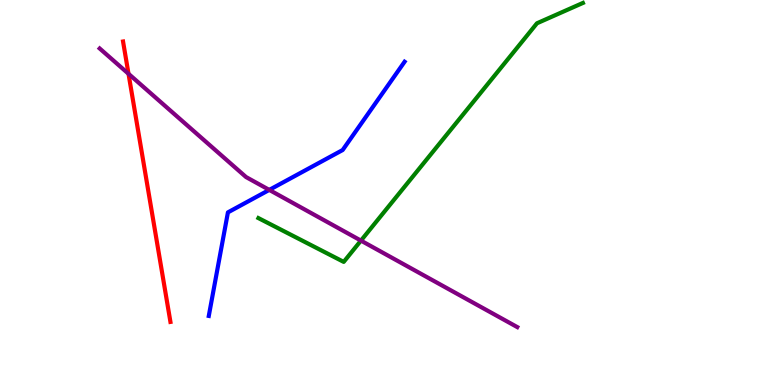[{'lines': ['blue', 'red'], 'intersections': []}, {'lines': ['green', 'red'], 'intersections': []}, {'lines': ['purple', 'red'], 'intersections': [{'x': 1.66, 'y': 8.08}]}, {'lines': ['blue', 'green'], 'intersections': []}, {'lines': ['blue', 'purple'], 'intersections': [{'x': 3.47, 'y': 5.07}]}, {'lines': ['green', 'purple'], 'intersections': [{'x': 4.66, 'y': 3.75}]}]